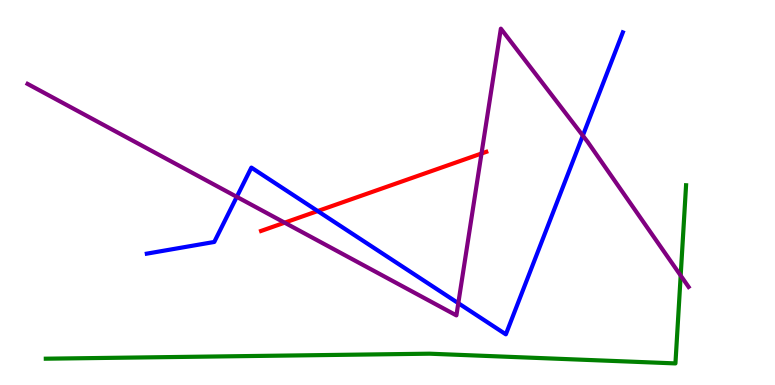[{'lines': ['blue', 'red'], 'intersections': [{'x': 4.1, 'y': 4.52}]}, {'lines': ['green', 'red'], 'intersections': []}, {'lines': ['purple', 'red'], 'intersections': [{'x': 3.67, 'y': 4.22}, {'x': 6.21, 'y': 6.01}]}, {'lines': ['blue', 'green'], 'intersections': []}, {'lines': ['blue', 'purple'], 'intersections': [{'x': 3.06, 'y': 4.89}, {'x': 5.91, 'y': 2.13}, {'x': 7.52, 'y': 6.48}]}, {'lines': ['green', 'purple'], 'intersections': [{'x': 8.78, 'y': 2.84}]}]